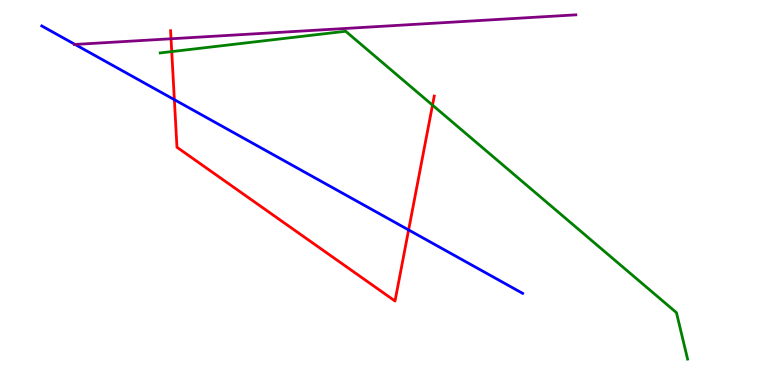[{'lines': ['blue', 'red'], 'intersections': [{'x': 2.25, 'y': 7.41}, {'x': 5.27, 'y': 4.03}]}, {'lines': ['green', 'red'], 'intersections': [{'x': 2.22, 'y': 8.66}, {'x': 5.58, 'y': 7.27}]}, {'lines': ['purple', 'red'], 'intersections': [{'x': 2.21, 'y': 8.99}]}, {'lines': ['blue', 'green'], 'intersections': []}, {'lines': ['blue', 'purple'], 'intersections': [{'x': 0.968, 'y': 8.85}]}, {'lines': ['green', 'purple'], 'intersections': []}]